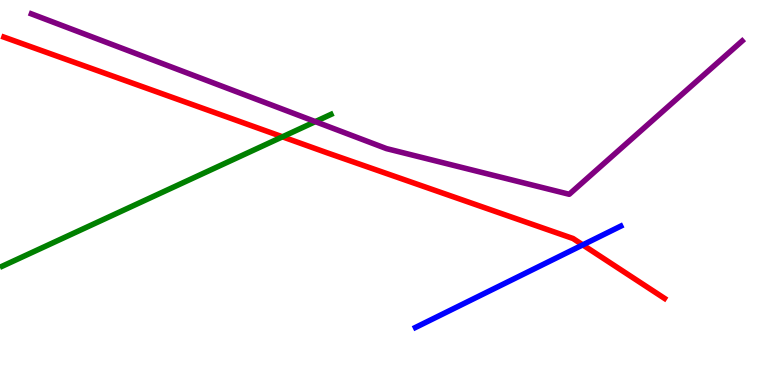[{'lines': ['blue', 'red'], 'intersections': [{'x': 7.52, 'y': 3.64}]}, {'lines': ['green', 'red'], 'intersections': [{'x': 3.64, 'y': 6.45}]}, {'lines': ['purple', 'red'], 'intersections': []}, {'lines': ['blue', 'green'], 'intersections': []}, {'lines': ['blue', 'purple'], 'intersections': []}, {'lines': ['green', 'purple'], 'intersections': [{'x': 4.07, 'y': 6.84}]}]